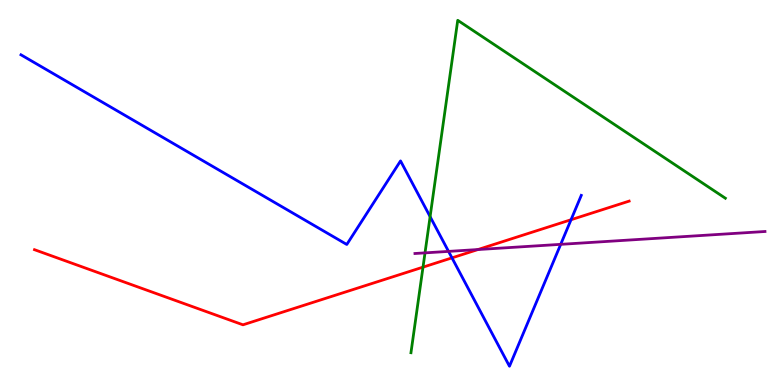[{'lines': ['blue', 'red'], 'intersections': [{'x': 5.83, 'y': 3.3}, {'x': 7.37, 'y': 4.29}]}, {'lines': ['green', 'red'], 'intersections': [{'x': 5.46, 'y': 3.06}]}, {'lines': ['purple', 'red'], 'intersections': [{'x': 6.17, 'y': 3.52}]}, {'lines': ['blue', 'green'], 'intersections': [{'x': 5.55, 'y': 4.37}]}, {'lines': ['blue', 'purple'], 'intersections': [{'x': 5.79, 'y': 3.47}, {'x': 7.23, 'y': 3.65}]}, {'lines': ['green', 'purple'], 'intersections': [{'x': 5.48, 'y': 3.43}]}]